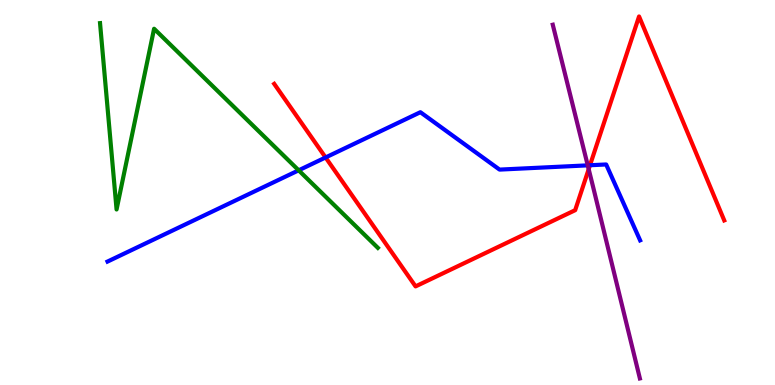[{'lines': ['blue', 'red'], 'intersections': [{'x': 4.2, 'y': 5.91}, {'x': 7.61, 'y': 5.71}]}, {'lines': ['green', 'red'], 'intersections': []}, {'lines': ['purple', 'red'], 'intersections': [{'x': 7.6, 'y': 5.61}]}, {'lines': ['blue', 'green'], 'intersections': [{'x': 3.85, 'y': 5.58}]}, {'lines': ['blue', 'purple'], 'intersections': [{'x': 7.58, 'y': 5.71}]}, {'lines': ['green', 'purple'], 'intersections': []}]